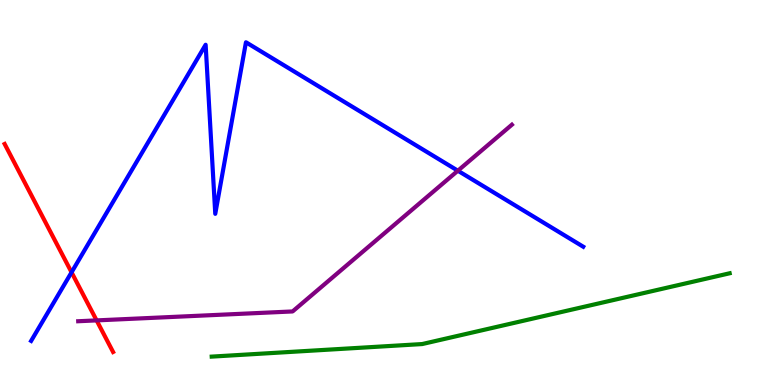[{'lines': ['blue', 'red'], 'intersections': [{'x': 0.923, 'y': 2.93}]}, {'lines': ['green', 'red'], 'intersections': []}, {'lines': ['purple', 'red'], 'intersections': [{'x': 1.25, 'y': 1.68}]}, {'lines': ['blue', 'green'], 'intersections': []}, {'lines': ['blue', 'purple'], 'intersections': [{'x': 5.91, 'y': 5.57}]}, {'lines': ['green', 'purple'], 'intersections': []}]